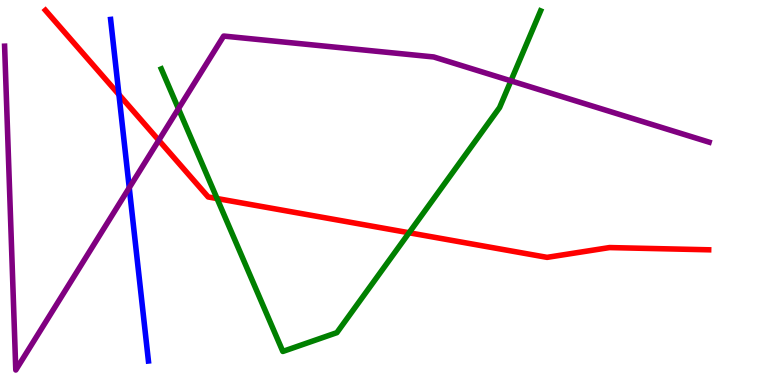[{'lines': ['blue', 'red'], 'intersections': [{'x': 1.53, 'y': 7.54}]}, {'lines': ['green', 'red'], 'intersections': [{'x': 2.8, 'y': 4.84}, {'x': 5.28, 'y': 3.95}]}, {'lines': ['purple', 'red'], 'intersections': [{'x': 2.05, 'y': 6.36}]}, {'lines': ['blue', 'green'], 'intersections': []}, {'lines': ['blue', 'purple'], 'intersections': [{'x': 1.67, 'y': 5.12}]}, {'lines': ['green', 'purple'], 'intersections': [{'x': 2.3, 'y': 7.18}, {'x': 6.59, 'y': 7.9}]}]